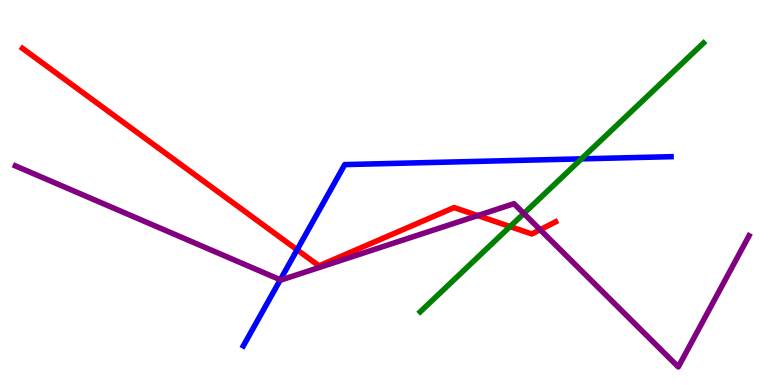[{'lines': ['blue', 'red'], 'intersections': [{'x': 3.83, 'y': 3.51}]}, {'lines': ['green', 'red'], 'intersections': [{'x': 6.58, 'y': 4.11}]}, {'lines': ['purple', 'red'], 'intersections': [{'x': 6.16, 'y': 4.4}, {'x': 6.97, 'y': 4.03}]}, {'lines': ['blue', 'green'], 'intersections': [{'x': 7.5, 'y': 5.87}]}, {'lines': ['blue', 'purple'], 'intersections': [{'x': 3.62, 'y': 2.73}]}, {'lines': ['green', 'purple'], 'intersections': [{'x': 6.76, 'y': 4.45}]}]